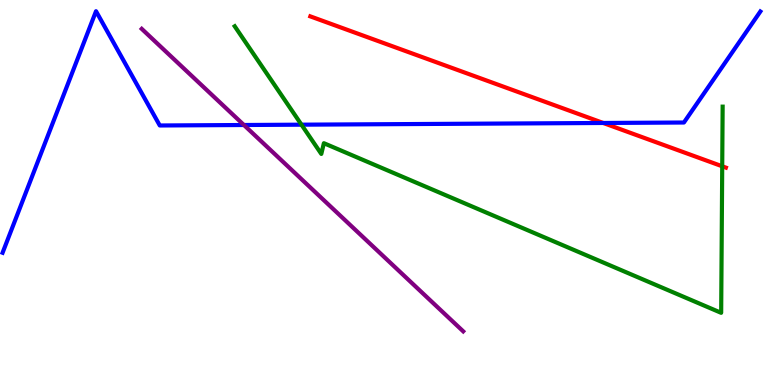[{'lines': ['blue', 'red'], 'intersections': [{'x': 7.78, 'y': 6.81}]}, {'lines': ['green', 'red'], 'intersections': [{'x': 9.32, 'y': 5.68}]}, {'lines': ['purple', 'red'], 'intersections': []}, {'lines': ['blue', 'green'], 'intersections': [{'x': 3.89, 'y': 6.76}]}, {'lines': ['blue', 'purple'], 'intersections': [{'x': 3.15, 'y': 6.75}]}, {'lines': ['green', 'purple'], 'intersections': []}]